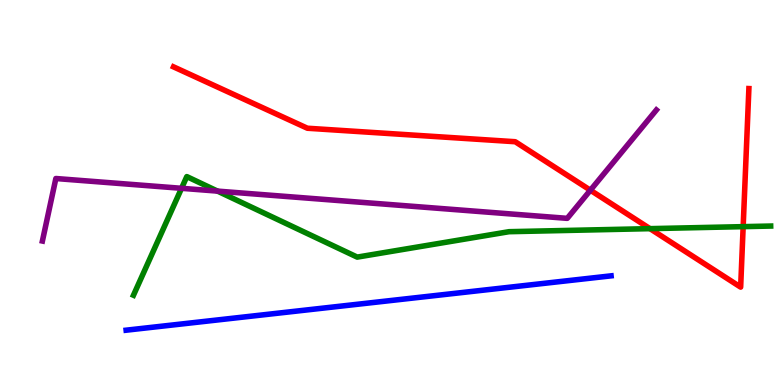[{'lines': ['blue', 'red'], 'intersections': []}, {'lines': ['green', 'red'], 'intersections': [{'x': 8.39, 'y': 4.06}, {'x': 9.59, 'y': 4.11}]}, {'lines': ['purple', 'red'], 'intersections': [{'x': 7.62, 'y': 5.06}]}, {'lines': ['blue', 'green'], 'intersections': []}, {'lines': ['blue', 'purple'], 'intersections': []}, {'lines': ['green', 'purple'], 'intersections': [{'x': 2.34, 'y': 5.11}, {'x': 2.81, 'y': 5.04}]}]